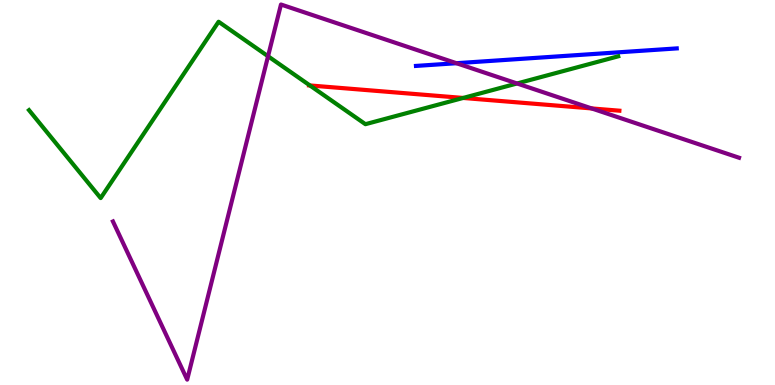[{'lines': ['blue', 'red'], 'intersections': []}, {'lines': ['green', 'red'], 'intersections': [{'x': 4.0, 'y': 7.78}, {'x': 5.98, 'y': 7.46}]}, {'lines': ['purple', 'red'], 'intersections': [{'x': 7.63, 'y': 7.18}]}, {'lines': ['blue', 'green'], 'intersections': []}, {'lines': ['blue', 'purple'], 'intersections': [{'x': 5.89, 'y': 8.36}]}, {'lines': ['green', 'purple'], 'intersections': [{'x': 3.46, 'y': 8.54}, {'x': 6.67, 'y': 7.83}]}]